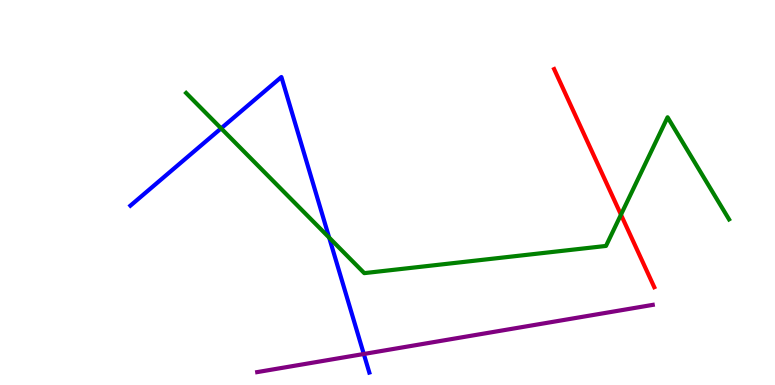[{'lines': ['blue', 'red'], 'intersections': []}, {'lines': ['green', 'red'], 'intersections': [{'x': 8.01, 'y': 4.42}]}, {'lines': ['purple', 'red'], 'intersections': []}, {'lines': ['blue', 'green'], 'intersections': [{'x': 2.85, 'y': 6.67}, {'x': 4.25, 'y': 3.83}]}, {'lines': ['blue', 'purple'], 'intersections': [{'x': 4.69, 'y': 0.805}]}, {'lines': ['green', 'purple'], 'intersections': []}]